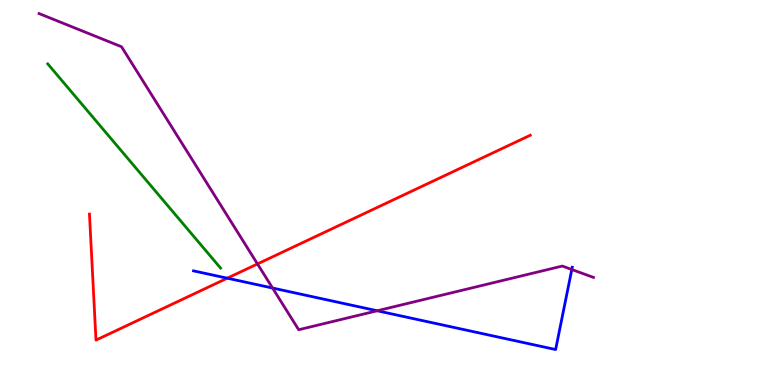[{'lines': ['blue', 'red'], 'intersections': [{'x': 2.93, 'y': 2.77}]}, {'lines': ['green', 'red'], 'intersections': []}, {'lines': ['purple', 'red'], 'intersections': [{'x': 3.32, 'y': 3.14}]}, {'lines': ['blue', 'green'], 'intersections': []}, {'lines': ['blue', 'purple'], 'intersections': [{'x': 3.52, 'y': 2.52}, {'x': 4.87, 'y': 1.93}, {'x': 7.38, 'y': 3.0}]}, {'lines': ['green', 'purple'], 'intersections': []}]